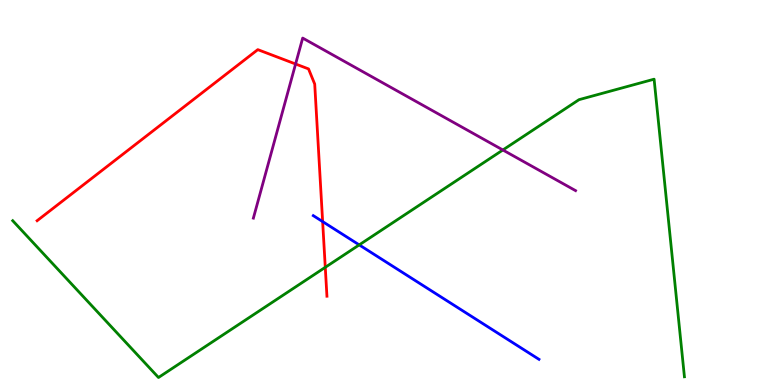[{'lines': ['blue', 'red'], 'intersections': [{'x': 4.16, 'y': 4.24}]}, {'lines': ['green', 'red'], 'intersections': [{'x': 4.2, 'y': 3.06}]}, {'lines': ['purple', 'red'], 'intersections': [{'x': 3.81, 'y': 8.34}]}, {'lines': ['blue', 'green'], 'intersections': [{'x': 4.64, 'y': 3.64}]}, {'lines': ['blue', 'purple'], 'intersections': []}, {'lines': ['green', 'purple'], 'intersections': [{'x': 6.49, 'y': 6.1}]}]